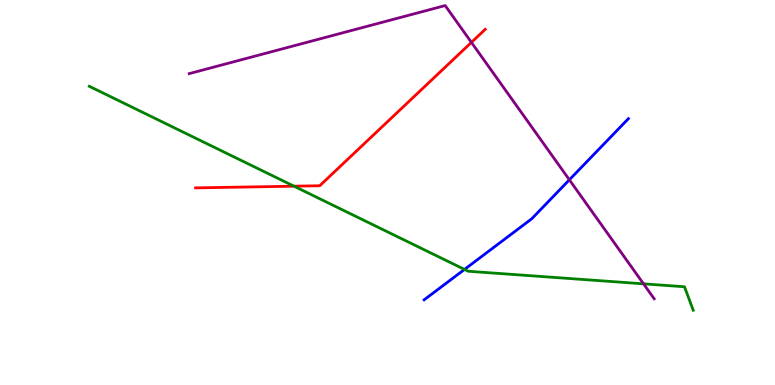[{'lines': ['blue', 'red'], 'intersections': []}, {'lines': ['green', 'red'], 'intersections': [{'x': 3.79, 'y': 5.16}]}, {'lines': ['purple', 'red'], 'intersections': [{'x': 6.08, 'y': 8.9}]}, {'lines': ['blue', 'green'], 'intersections': [{'x': 5.99, 'y': 3.0}]}, {'lines': ['blue', 'purple'], 'intersections': [{'x': 7.35, 'y': 5.33}]}, {'lines': ['green', 'purple'], 'intersections': [{'x': 8.3, 'y': 2.63}]}]